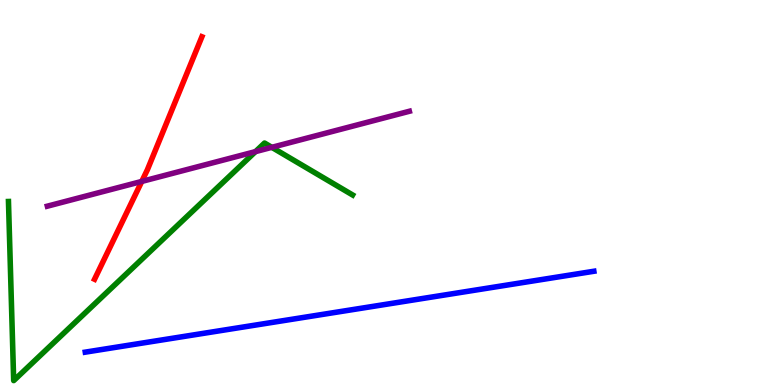[{'lines': ['blue', 'red'], 'intersections': []}, {'lines': ['green', 'red'], 'intersections': []}, {'lines': ['purple', 'red'], 'intersections': [{'x': 1.83, 'y': 5.29}]}, {'lines': ['blue', 'green'], 'intersections': []}, {'lines': ['blue', 'purple'], 'intersections': []}, {'lines': ['green', 'purple'], 'intersections': [{'x': 3.3, 'y': 6.06}, {'x': 3.51, 'y': 6.17}]}]